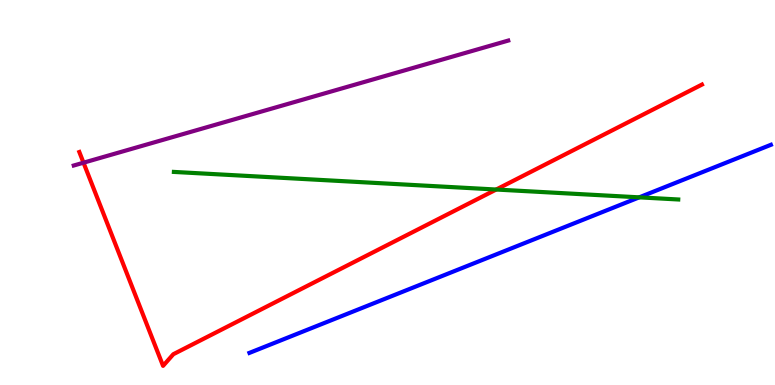[{'lines': ['blue', 'red'], 'intersections': []}, {'lines': ['green', 'red'], 'intersections': [{'x': 6.4, 'y': 5.08}]}, {'lines': ['purple', 'red'], 'intersections': [{'x': 1.08, 'y': 5.77}]}, {'lines': ['blue', 'green'], 'intersections': [{'x': 8.25, 'y': 4.87}]}, {'lines': ['blue', 'purple'], 'intersections': []}, {'lines': ['green', 'purple'], 'intersections': []}]